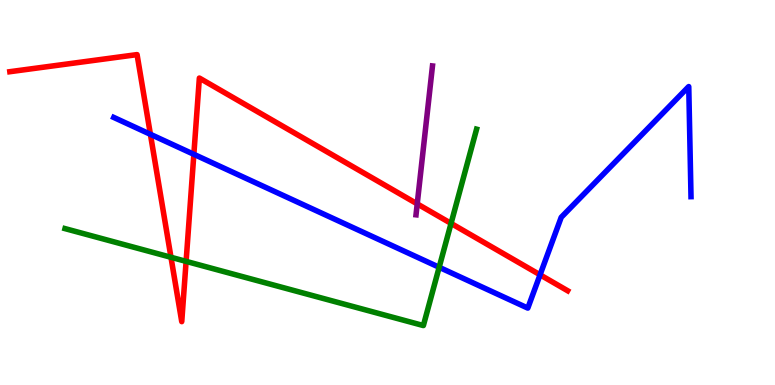[{'lines': ['blue', 'red'], 'intersections': [{'x': 1.94, 'y': 6.51}, {'x': 2.5, 'y': 5.99}, {'x': 6.97, 'y': 2.86}]}, {'lines': ['green', 'red'], 'intersections': [{'x': 2.21, 'y': 3.32}, {'x': 2.4, 'y': 3.21}, {'x': 5.82, 'y': 4.2}]}, {'lines': ['purple', 'red'], 'intersections': [{'x': 5.38, 'y': 4.7}]}, {'lines': ['blue', 'green'], 'intersections': [{'x': 5.67, 'y': 3.06}]}, {'lines': ['blue', 'purple'], 'intersections': []}, {'lines': ['green', 'purple'], 'intersections': []}]